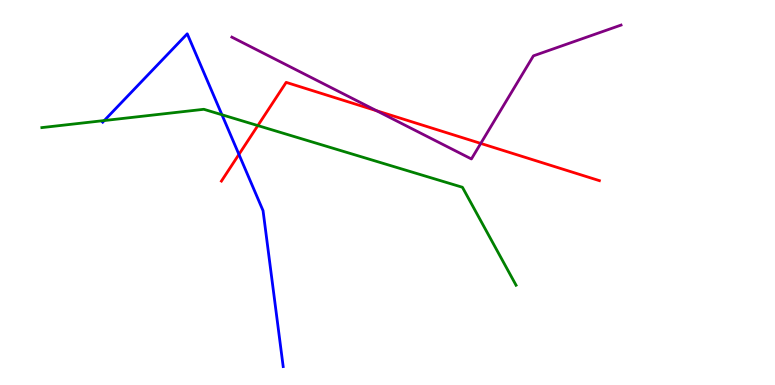[{'lines': ['blue', 'red'], 'intersections': [{'x': 3.08, 'y': 5.99}]}, {'lines': ['green', 'red'], 'intersections': [{'x': 3.33, 'y': 6.74}]}, {'lines': ['purple', 'red'], 'intersections': [{'x': 4.86, 'y': 7.12}, {'x': 6.2, 'y': 6.27}]}, {'lines': ['blue', 'green'], 'intersections': [{'x': 1.35, 'y': 6.87}, {'x': 2.86, 'y': 7.02}]}, {'lines': ['blue', 'purple'], 'intersections': []}, {'lines': ['green', 'purple'], 'intersections': []}]